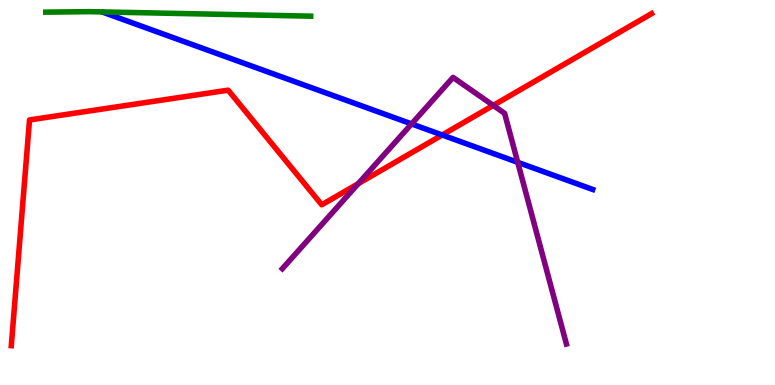[{'lines': ['blue', 'red'], 'intersections': [{'x': 5.71, 'y': 6.49}]}, {'lines': ['green', 'red'], 'intersections': []}, {'lines': ['purple', 'red'], 'intersections': [{'x': 4.62, 'y': 5.23}, {'x': 6.36, 'y': 7.26}]}, {'lines': ['blue', 'green'], 'intersections': []}, {'lines': ['blue', 'purple'], 'intersections': [{'x': 5.31, 'y': 6.78}, {'x': 6.68, 'y': 5.78}]}, {'lines': ['green', 'purple'], 'intersections': []}]